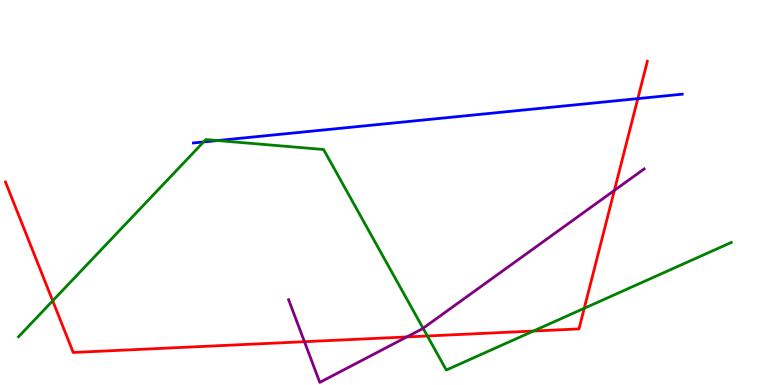[{'lines': ['blue', 'red'], 'intersections': [{'x': 8.23, 'y': 7.44}]}, {'lines': ['green', 'red'], 'intersections': [{'x': 0.68, 'y': 2.19}, {'x': 5.51, 'y': 1.27}, {'x': 6.88, 'y': 1.4}, {'x': 7.54, 'y': 1.99}]}, {'lines': ['purple', 'red'], 'intersections': [{'x': 3.93, 'y': 1.12}, {'x': 5.25, 'y': 1.25}, {'x': 7.93, 'y': 5.05}]}, {'lines': ['blue', 'green'], 'intersections': [{'x': 2.63, 'y': 6.31}, {'x': 2.81, 'y': 6.35}]}, {'lines': ['blue', 'purple'], 'intersections': []}, {'lines': ['green', 'purple'], 'intersections': [{'x': 5.46, 'y': 1.47}]}]